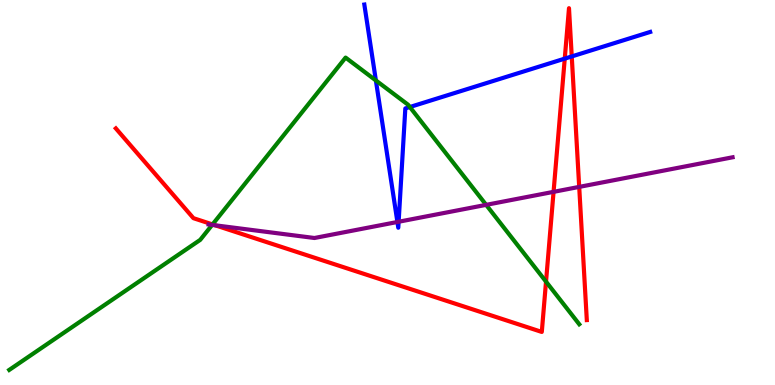[{'lines': ['blue', 'red'], 'intersections': [{'x': 7.29, 'y': 8.48}, {'x': 7.38, 'y': 8.53}]}, {'lines': ['green', 'red'], 'intersections': [{'x': 2.74, 'y': 4.17}, {'x': 7.05, 'y': 2.68}]}, {'lines': ['purple', 'red'], 'intersections': [{'x': 2.78, 'y': 4.15}, {'x': 7.14, 'y': 5.02}, {'x': 7.47, 'y': 5.15}]}, {'lines': ['blue', 'green'], 'intersections': [{'x': 4.85, 'y': 7.91}, {'x': 5.29, 'y': 7.22}]}, {'lines': ['blue', 'purple'], 'intersections': [{'x': 5.13, 'y': 4.23}, {'x': 5.14, 'y': 4.24}]}, {'lines': ['green', 'purple'], 'intersections': [{'x': 2.74, 'y': 4.16}, {'x': 6.27, 'y': 4.68}]}]